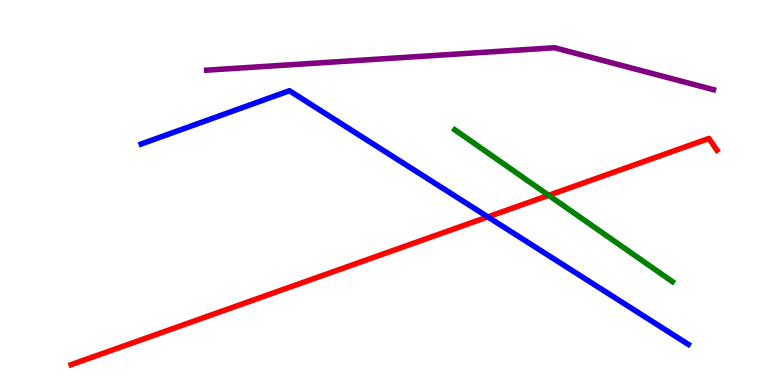[{'lines': ['blue', 'red'], 'intersections': [{'x': 6.29, 'y': 4.37}]}, {'lines': ['green', 'red'], 'intersections': [{'x': 7.08, 'y': 4.93}]}, {'lines': ['purple', 'red'], 'intersections': []}, {'lines': ['blue', 'green'], 'intersections': []}, {'lines': ['blue', 'purple'], 'intersections': []}, {'lines': ['green', 'purple'], 'intersections': []}]